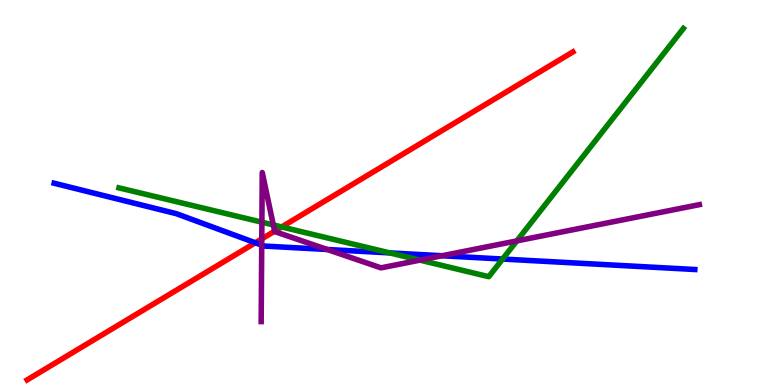[{'lines': ['blue', 'red'], 'intersections': [{'x': 3.29, 'y': 3.69}]}, {'lines': ['green', 'red'], 'intersections': [{'x': 3.63, 'y': 4.11}]}, {'lines': ['purple', 'red'], 'intersections': [{'x': 3.38, 'y': 3.79}, {'x': 3.54, 'y': 4.0}]}, {'lines': ['blue', 'green'], 'intersections': [{'x': 5.03, 'y': 3.43}, {'x': 6.49, 'y': 3.27}]}, {'lines': ['blue', 'purple'], 'intersections': [{'x': 3.38, 'y': 3.63}, {'x': 4.22, 'y': 3.52}, {'x': 5.7, 'y': 3.36}]}, {'lines': ['green', 'purple'], 'intersections': [{'x': 3.38, 'y': 4.23}, {'x': 3.53, 'y': 4.16}, {'x': 5.42, 'y': 3.24}, {'x': 6.67, 'y': 3.74}]}]